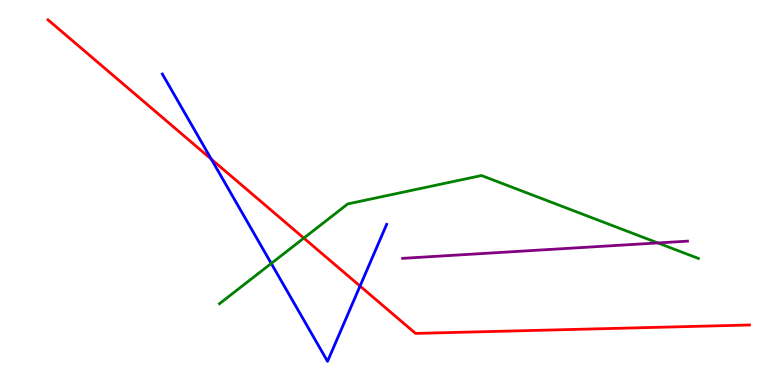[{'lines': ['blue', 'red'], 'intersections': [{'x': 2.73, 'y': 5.87}, {'x': 4.65, 'y': 2.57}]}, {'lines': ['green', 'red'], 'intersections': [{'x': 3.92, 'y': 3.82}]}, {'lines': ['purple', 'red'], 'intersections': []}, {'lines': ['blue', 'green'], 'intersections': [{'x': 3.5, 'y': 3.16}]}, {'lines': ['blue', 'purple'], 'intersections': []}, {'lines': ['green', 'purple'], 'intersections': [{'x': 8.49, 'y': 3.69}]}]